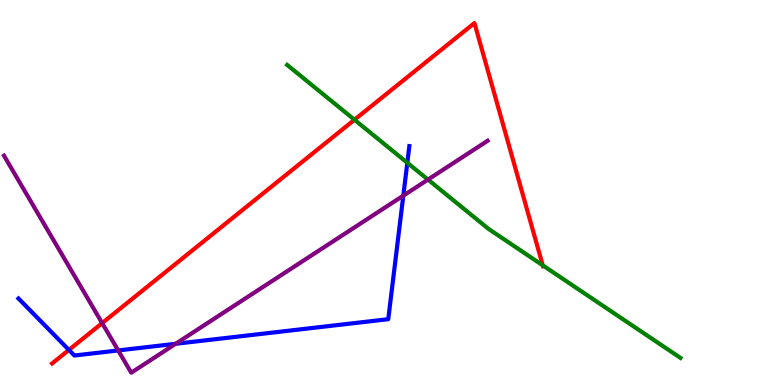[{'lines': ['blue', 'red'], 'intersections': [{'x': 0.889, 'y': 0.911}]}, {'lines': ['green', 'red'], 'intersections': [{'x': 4.57, 'y': 6.89}, {'x': 7.0, 'y': 3.11}]}, {'lines': ['purple', 'red'], 'intersections': [{'x': 1.32, 'y': 1.61}]}, {'lines': ['blue', 'green'], 'intersections': [{'x': 5.26, 'y': 5.77}]}, {'lines': ['blue', 'purple'], 'intersections': [{'x': 1.53, 'y': 0.898}, {'x': 2.27, 'y': 1.07}, {'x': 5.2, 'y': 4.92}]}, {'lines': ['green', 'purple'], 'intersections': [{'x': 5.52, 'y': 5.34}]}]